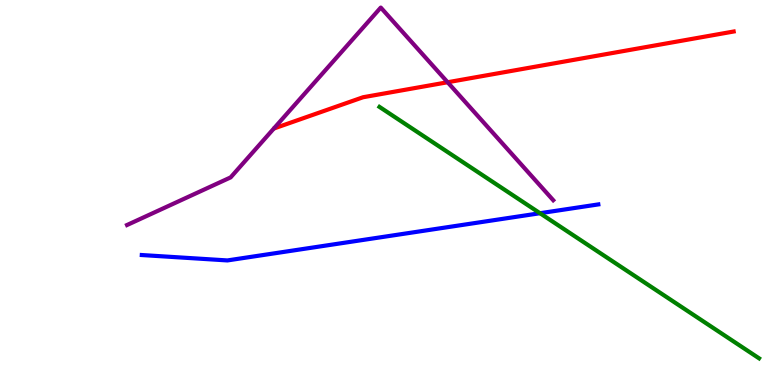[{'lines': ['blue', 'red'], 'intersections': []}, {'lines': ['green', 'red'], 'intersections': []}, {'lines': ['purple', 'red'], 'intersections': [{'x': 5.78, 'y': 7.86}]}, {'lines': ['blue', 'green'], 'intersections': [{'x': 6.97, 'y': 4.46}]}, {'lines': ['blue', 'purple'], 'intersections': []}, {'lines': ['green', 'purple'], 'intersections': []}]